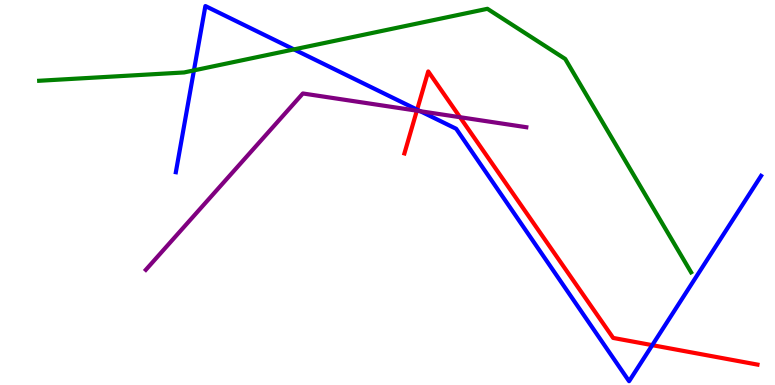[{'lines': ['blue', 'red'], 'intersections': [{'x': 5.38, 'y': 7.15}, {'x': 8.42, 'y': 1.03}]}, {'lines': ['green', 'red'], 'intersections': []}, {'lines': ['purple', 'red'], 'intersections': [{'x': 5.38, 'y': 7.13}, {'x': 5.94, 'y': 6.96}]}, {'lines': ['blue', 'green'], 'intersections': [{'x': 2.5, 'y': 8.17}, {'x': 3.79, 'y': 8.72}]}, {'lines': ['blue', 'purple'], 'intersections': [{'x': 5.42, 'y': 7.11}]}, {'lines': ['green', 'purple'], 'intersections': []}]